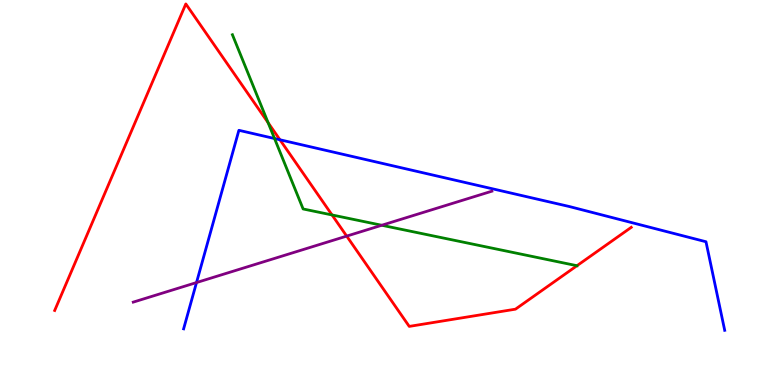[{'lines': ['blue', 'red'], 'intersections': [{'x': 3.61, 'y': 6.37}]}, {'lines': ['green', 'red'], 'intersections': [{'x': 3.46, 'y': 6.81}, {'x': 4.28, 'y': 4.42}, {'x': 7.44, 'y': 3.1}]}, {'lines': ['purple', 'red'], 'intersections': [{'x': 4.47, 'y': 3.87}]}, {'lines': ['blue', 'green'], 'intersections': [{'x': 3.54, 'y': 6.4}]}, {'lines': ['blue', 'purple'], 'intersections': [{'x': 2.54, 'y': 2.66}]}, {'lines': ['green', 'purple'], 'intersections': [{'x': 4.93, 'y': 4.15}]}]